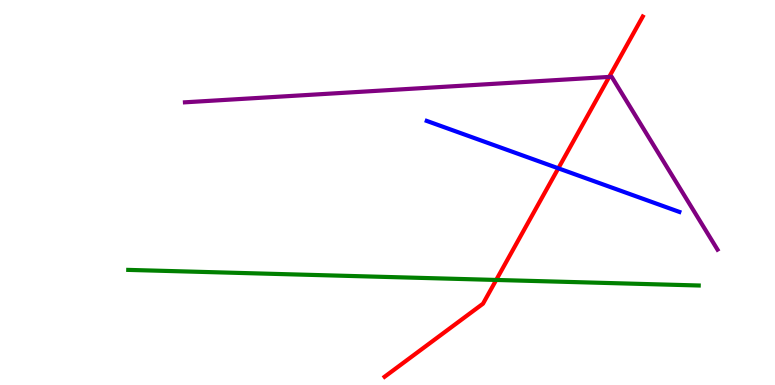[{'lines': ['blue', 'red'], 'intersections': [{'x': 7.2, 'y': 5.63}]}, {'lines': ['green', 'red'], 'intersections': [{'x': 6.4, 'y': 2.73}]}, {'lines': ['purple', 'red'], 'intersections': [{'x': 7.86, 'y': 8.0}]}, {'lines': ['blue', 'green'], 'intersections': []}, {'lines': ['blue', 'purple'], 'intersections': []}, {'lines': ['green', 'purple'], 'intersections': []}]